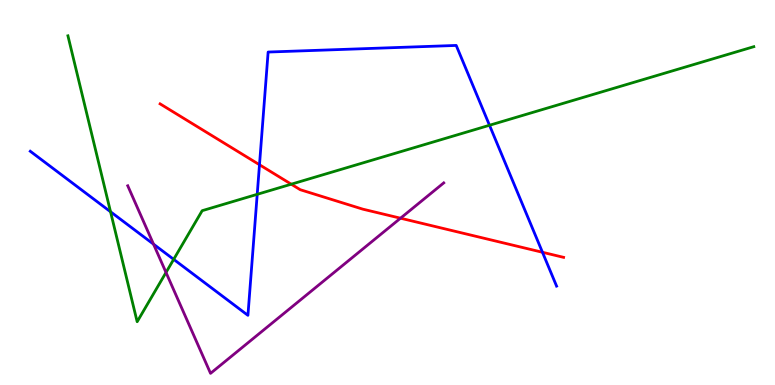[{'lines': ['blue', 'red'], 'intersections': [{'x': 3.35, 'y': 5.72}, {'x': 7.0, 'y': 3.45}]}, {'lines': ['green', 'red'], 'intersections': [{'x': 3.76, 'y': 5.22}]}, {'lines': ['purple', 'red'], 'intersections': [{'x': 5.17, 'y': 4.33}]}, {'lines': ['blue', 'green'], 'intersections': [{'x': 1.43, 'y': 4.5}, {'x': 2.24, 'y': 3.26}, {'x': 3.32, 'y': 4.95}, {'x': 6.32, 'y': 6.75}]}, {'lines': ['blue', 'purple'], 'intersections': [{'x': 1.98, 'y': 3.66}]}, {'lines': ['green', 'purple'], 'intersections': [{'x': 2.14, 'y': 2.92}]}]